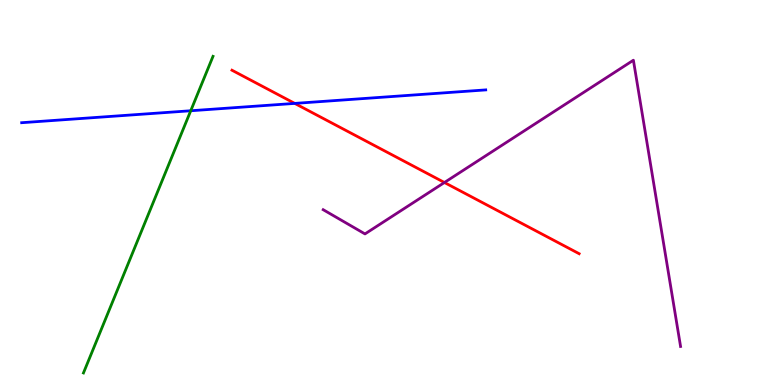[{'lines': ['blue', 'red'], 'intersections': [{'x': 3.8, 'y': 7.31}]}, {'lines': ['green', 'red'], 'intersections': []}, {'lines': ['purple', 'red'], 'intersections': [{'x': 5.73, 'y': 5.26}]}, {'lines': ['blue', 'green'], 'intersections': [{'x': 2.46, 'y': 7.12}]}, {'lines': ['blue', 'purple'], 'intersections': []}, {'lines': ['green', 'purple'], 'intersections': []}]